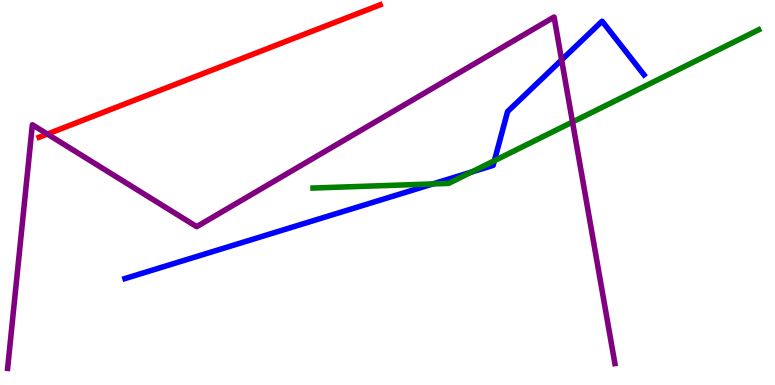[{'lines': ['blue', 'red'], 'intersections': []}, {'lines': ['green', 'red'], 'intersections': []}, {'lines': ['purple', 'red'], 'intersections': [{'x': 0.611, 'y': 6.52}]}, {'lines': ['blue', 'green'], 'intersections': [{'x': 5.59, 'y': 5.22}, {'x': 6.08, 'y': 5.53}, {'x': 6.38, 'y': 5.83}]}, {'lines': ['blue', 'purple'], 'intersections': [{'x': 7.25, 'y': 8.44}]}, {'lines': ['green', 'purple'], 'intersections': [{'x': 7.39, 'y': 6.83}]}]